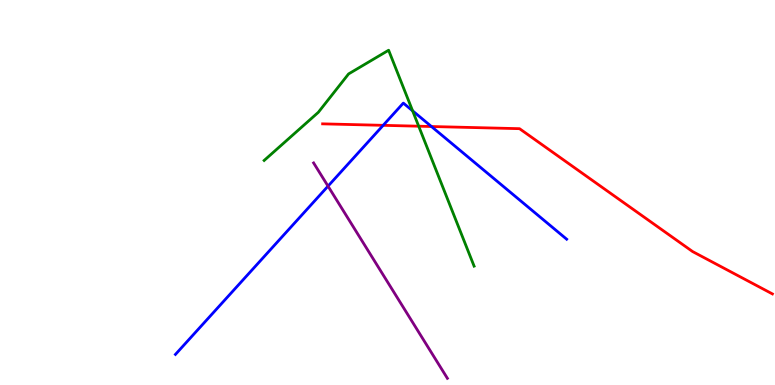[{'lines': ['blue', 'red'], 'intersections': [{'x': 4.94, 'y': 6.74}, {'x': 5.57, 'y': 6.71}]}, {'lines': ['green', 'red'], 'intersections': [{'x': 5.4, 'y': 6.72}]}, {'lines': ['purple', 'red'], 'intersections': []}, {'lines': ['blue', 'green'], 'intersections': [{'x': 5.32, 'y': 7.12}]}, {'lines': ['blue', 'purple'], 'intersections': [{'x': 4.23, 'y': 5.17}]}, {'lines': ['green', 'purple'], 'intersections': []}]